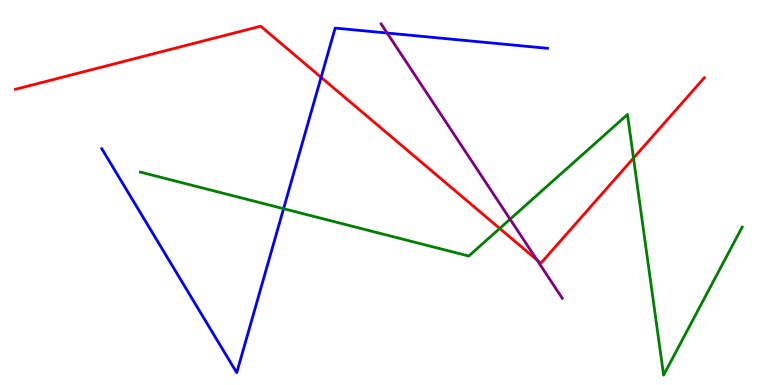[{'lines': ['blue', 'red'], 'intersections': [{'x': 4.14, 'y': 7.99}]}, {'lines': ['green', 'red'], 'intersections': [{'x': 6.45, 'y': 4.07}, {'x': 8.17, 'y': 5.89}]}, {'lines': ['purple', 'red'], 'intersections': [{'x': 6.93, 'y': 3.25}]}, {'lines': ['blue', 'green'], 'intersections': [{'x': 3.66, 'y': 4.58}]}, {'lines': ['blue', 'purple'], 'intersections': [{'x': 5.0, 'y': 9.14}]}, {'lines': ['green', 'purple'], 'intersections': [{'x': 6.58, 'y': 4.31}]}]